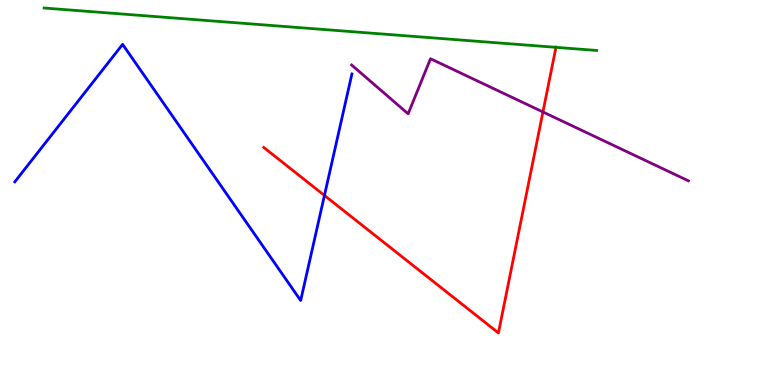[{'lines': ['blue', 'red'], 'intersections': [{'x': 4.19, 'y': 4.92}]}, {'lines': ['green', 'red'], 'intersections': [{'x': 7.17, 'y': 8.77}]}, {'lines': ['purple', 'red'], 'intersections': [{'x': 7.01, 'y': 7.09}]}, {'lines': ['blue', 'green'], 'intersections': []}, {'lines': ['blue', 'purple'], 'intersections': []}, {'lines': ['green', 'purple'], 'intersections': []}]